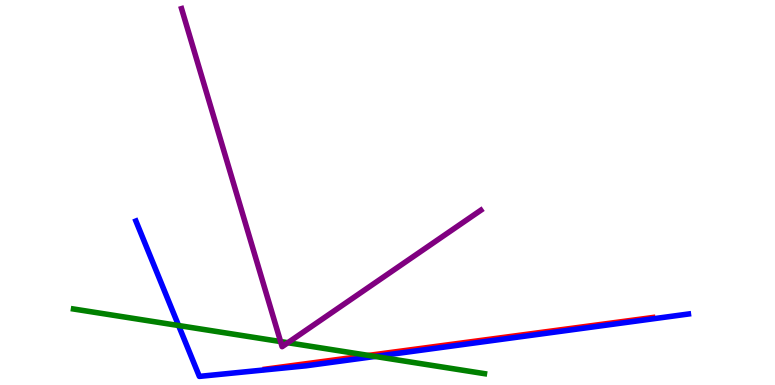[{'lines': ['blue', 'red'], 'intersections': []}, {'lines': ['green', 'red'], 'intersections': [{'x': 4.76, 'y': 0.769}]}, {'lines': ['purple', 'red'], 'intersections': []}, {'lines': ['blue', 'green'], 'intersections': [{'x': 2.3, 'y': 1.54}, {'x': 4.84, 'y': 0.742}]}, {'lines': ['blue', 'purple'], 'intersections': []}, {'lines': ['green', 'purple'], 'intersections': [{'x': 3.62, 'y': 1.13}, {'x': 3.71, 'y': 1.1}]}]